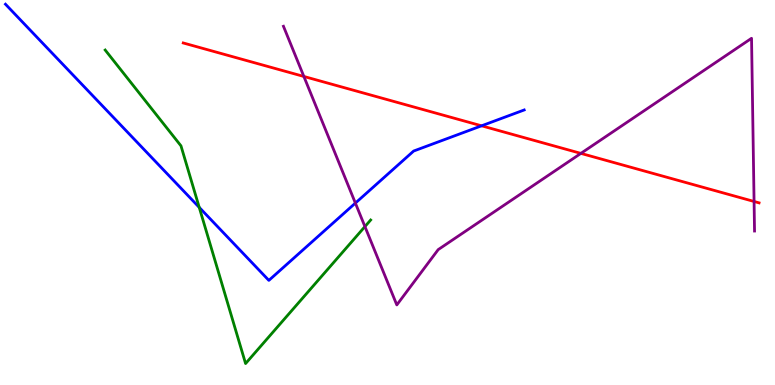[{'lines': ['blue', 'red'], 'intersections': [{'x': 6.21, 'y': 6.73}]}, {'lines': ['green', 'red'], 'intersections': []}, {'lines': ['purple', 'red'], 'intersections': [{'x': 3.92, 'y': 8.01}, {'x': 7.5, 'y': 6.02}, {'x': 9.73, 'y': 4.77}]}, {'lines': ['blue', 'green'], 'intersections': [{'x': 2.57, 'y': 4.61}]}, {'lines': ['blue', 'purple'], 'intersections': [{'x': 4.59, 'y': 4.72}]}, {'lines': ['green', 'purple'], 'intersections': [{'x': 4.71, 'y': 4.11}]}]